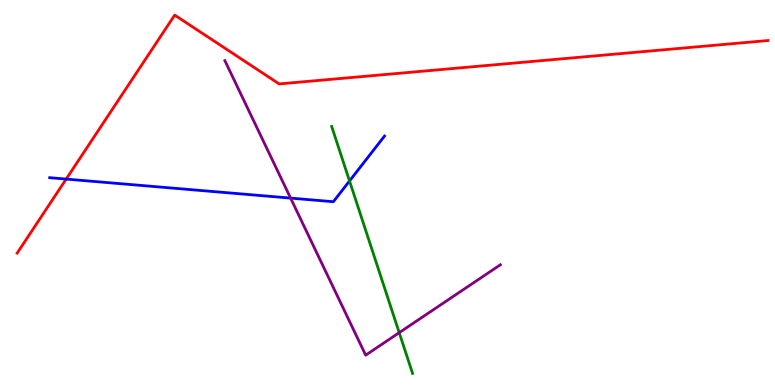[{'lines': ['blue', 'red'], 'intersections': [{'x': 0.854, 'y': 5.35}]}, {'lines': ['green', 'red'], 'intersections': []}, {'lines': ['purple', 'red'], 'intersections': []}, {'lines': ['blue', 'green'], 'intersections': [{'x': 4.51, 'y': 5.3}]}, {'lines': ['blue', 'purple'], 'intersections': [{'x': 3.75, 'y': 4.85}]}, {'lines': ['green', 'purple'], 'intersections': [{'x': 5.15, 'y': 1.36}]}]